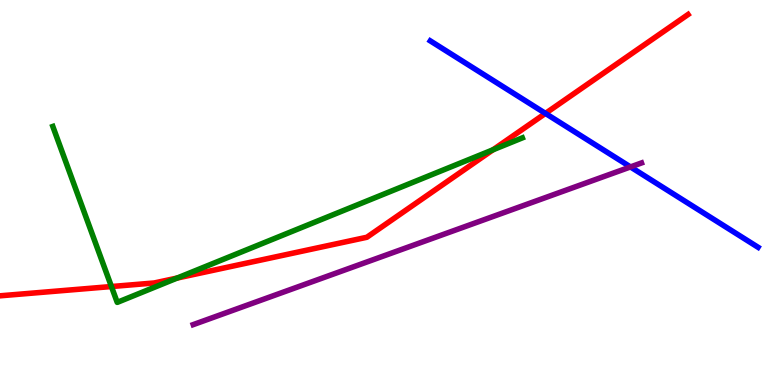[{'lines': ['blue', 'red'], 'intersections': [{'x': 7.04, 'y': 7.05}]}, {'lines': ['green', 'red'], 'intersections': [{'x': 1.44, 'y': 2.56}, {'x': 2.29, 'y': 2.78}, {'x': 6.36, 'y': 6.11}]}, {'lines': ['purple', 'red'], 'intersections': []}, {'lines': ['blue', 'green'], 'intersections': []}, {'lines': ['blue', 'purple'], 'intersections': [{'x': 8.14, 'y': 5.66}]}, {'lines': ['green', 'purple'], 'intersections': []}]